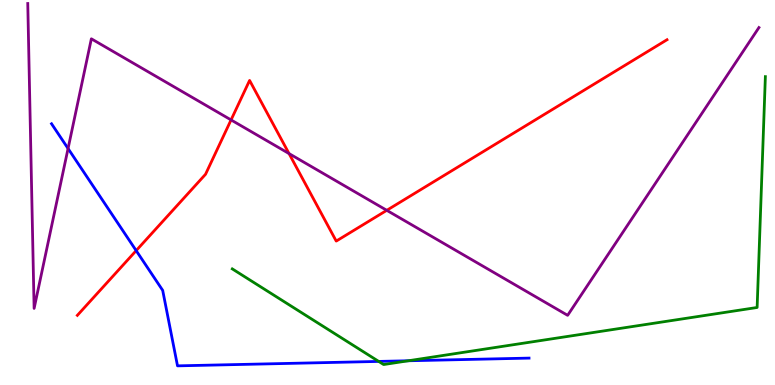[{'lines': ['blue', 'red'], 'intersections': [{'x': 1.76, 'y': 3.49}]}, {'lines': ['green', 'red'], 'intersections': []}, {'lines': ['purple', 'red'], 'intersections': [{'x': 2.98, 'y': 6.89}, {'x': 3.73, 'y': 6.01}, {'x': 4.99, 'y': 4.54}]}, {'lines': ['blue', 'green'], 'intersections': [{'x': 4.89, 'y': 0.612}, {'x': 5.27, 'y': 0.629}]}, {'lines': ['blue', 'purple'], 'intersections': [{'x': 0.878, 'y': 6.14}]}, {'lines': ['green', 'purple'], 'intersections': []}]